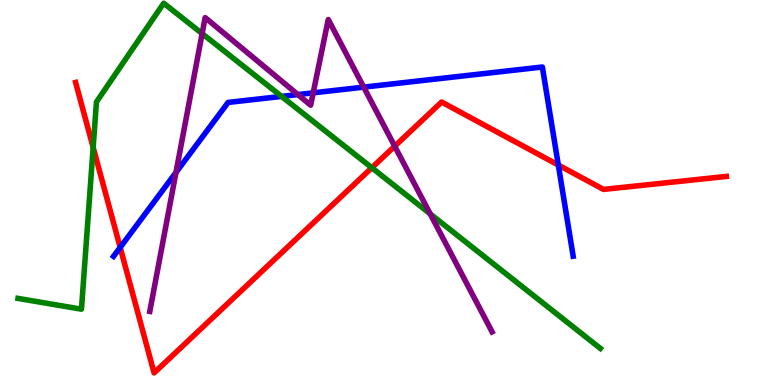[{'lines': ['blue', 'red'], 'intersections': [{'x': 1.55, 'y': 3.57}, {'x': 7.2, 'y': 5.71}]}, {'lines': ['green', 'red'], 'intersections': [{'x': 1.2, 'y': 6.17}, {'x': 4.8, 'y': 5.64}]}, {'lines': ['purple', 'red'], 'intersections': [{'x': 5.09, 'y': 6.2}]}, {'lines': ['blue', 'green'], 'intersections': [{'x': 3.63, 'y': 7.5}]}, {'lines': ['blue', 'purple'], 'intersections': [{'x': 2.27, 'y': 5.52}, {'x': 3.84, 'y': 7.54}, {'x': 4.04, 'y': 7.59}, {'x': 4.69, 'y': 7.74}]}, {'lines': ['green', 'purple'], 'intersections': [{'x': 2.61, 'y': 9.13}, {'x': 5.55, 'y': 4.44}]}]